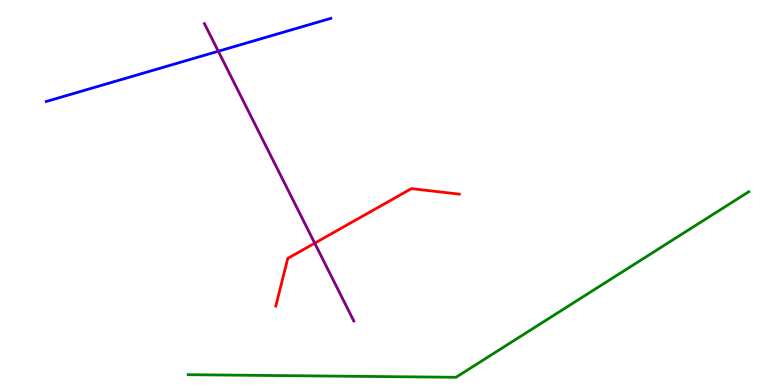[{'lines': ['blue', 'red'], 'intersections': []}, {'lines': ['green', 'red'], 'intersections': []}, {'lines': ['purple', 'red'], 'intersections': [{'x': 4.06, 'y': 3.68}]}, {'lines': ['blue', 'green'], 'intersections': []}, {'lines': ['blue', 'purple'], 'intersections': [{'x': 2.82, 'y': 8.67}]}, {'lines': ['green', 'purple'], 'intersections': []}]